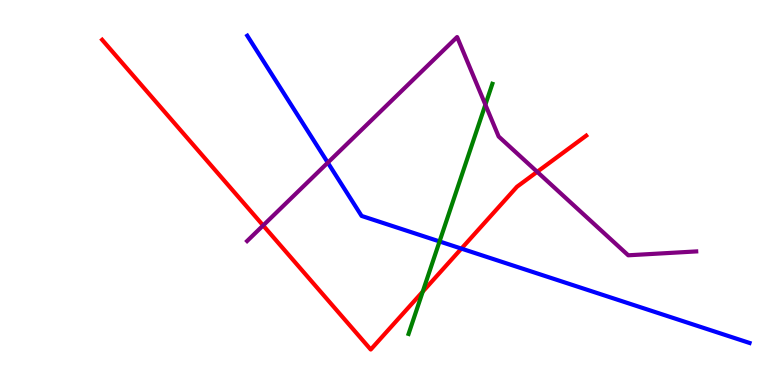[{'lines': ['blue', 'red'], 'intersections': [{'x': 5.95, 'y': 3.54}]}, {'lines': ['green', 'red'], 'intersections': [{'x': 5.45, 'y': 2.42}]}, {'lines': ['purple', 'red'], 'intersections': [{'x': 3.4, 'y': 4.14}, {'x': 6.93, 'y': 5.54}]}, {'lines': ['blue', 'green'], 'intersections': [{'x': 5.67, 'y': 3.73}]}, {'lines': ['blue', 'purple'], 'intersections': [{'x': 4.23, 'y': 5.78}]}, {'lines': ['green', 'purple'], 'intersections': [{'x': 6.26, 'y': 7.28}]}]